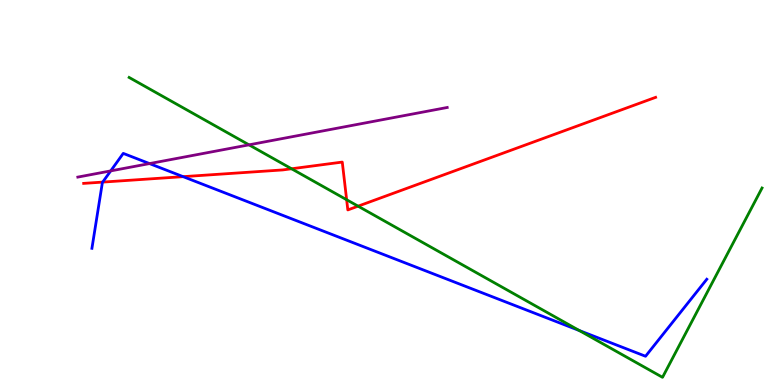[{'lines': ['blue', 'red'], 'intersections': [{'x': 1.33, 'y': 5.27}, {'x': 2.36, 'y': 5.41}]}, {'lines': ['green', 'red'], 'intersections': [{'x': 3.76, 'y': 5.62}, {'x': 4.47, 'y': 4.81}, {'x': 4.62, 'y': 4.64}]}, {'lines': ['purple', 'red'], 'intersections': []}, {'lines': ['blue', 'green'], 'intersections': [{'x': 7.47, 'y': 1.42}]}, {'lines': ['blue', 'purple'], 'intersections': [{'x': 1.43, 'y': 5.56}, {'x': 1.93, 'y': 5.75}]}, {'lines': ['green', 'purple'], 'intersections': [{'x': 3.21, 'y': 6.24}]}]